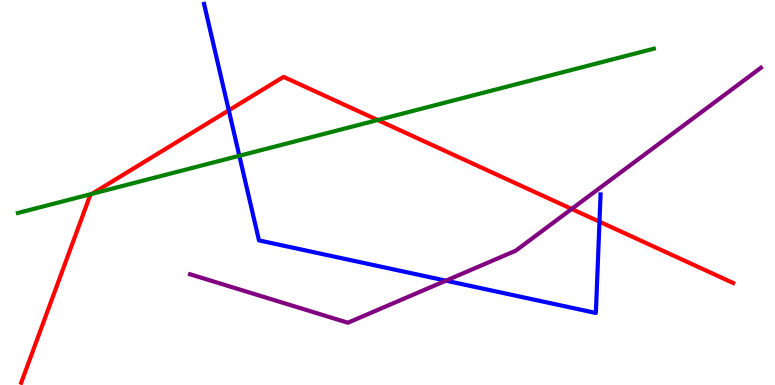[{'lines': ['blue', 'red'], 'intersections': [{'x': 2.95, 'y': 7.13}, {'x': 7.74, 'y': 4.24}]}, {'lines': ['green', 'red'], 'intersections': [{'x': 1.19, 'y': 4.96}, {'x': 4.87, 'y': 6.88}]}, {'lines': ['purple', 'red'], 'intersections': [{'x': 7.38, 'y': 4.57}]}, {'lines': ['blue', 'green'], 'intersections': [{'x': 3.09, 'y': 5.95}]}, {'lines': ['blue', 'purple'], 'intersections': [{'x': 5.75, 'y': 2.71}]}, {'lines': ['green', 'purple'], 'intersections': []}]